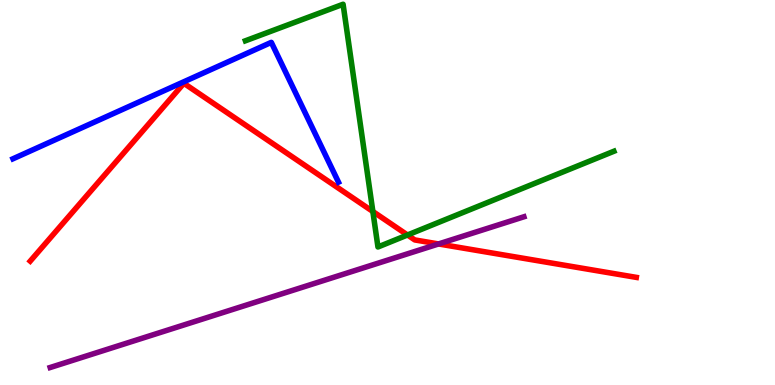[{'lines': ['blue', 'red'], 'intersections': []}, {'lines': ['green', 'red'], 'intersections': [{'x': 4.81, 'y': 4.51}, {'x': 5.26, 'y': 3.9}]}, {'lines': ['purple', 'red'], 'intersections': [{'x': 5.66, 'y': 3.66}]}, {'lines': ['blue', 'green'], 'intersections': []}, {'lines': ['blue', 'purple'], 'intersections': []}, {'lines': ['green', 'purple'], 'intersections': []}]